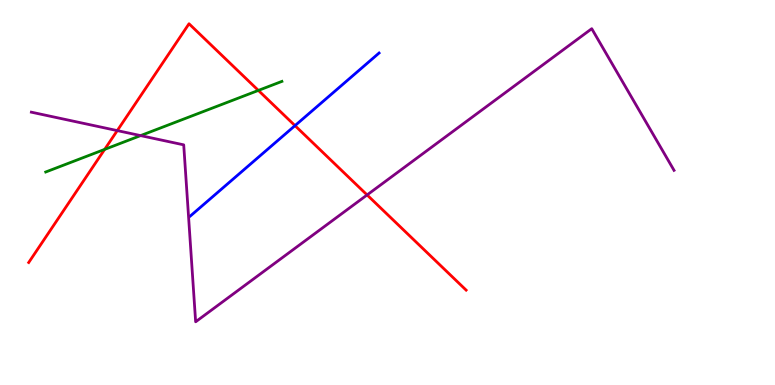[{'lines': ['blue', 'red'], 'intersections': [{'x': 3.81, 'y': 6.74}]}, {'lines': ['green', 'red'], 'intersections': [{'x': 1.35, 'y': 6.12}, {'x': 3.33, 'y': 7.65}]}, {'lines': ['purple', 'red'], 'intersections': [{'x': 1.51, 'y': 6.61}, {'x': 4.74, 'y': 4.94}]}, {'lines': ['blue', 'green'], 'intersections': []}, {'lines': ['blue', 'purple'], 'intersections': []}, {'lines': ['green', 'purple'], 'intersections': [{'x': 1.81, 'y': 6.48}]}]